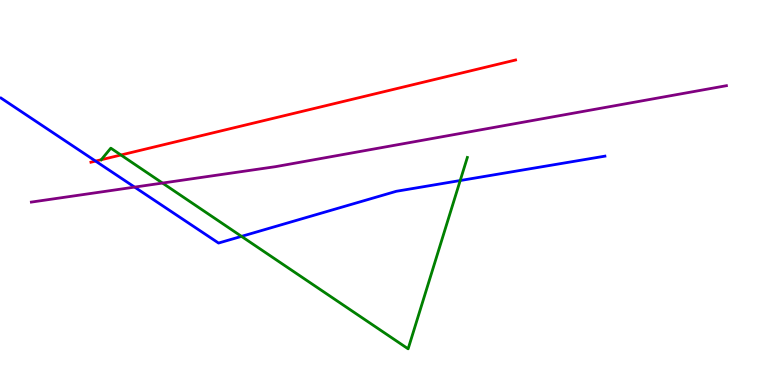[{'lines': ['blue', 'red'], 'intersections': [{'x': 1.23, 'y': 5.82}]}, {'lines': ['green', 'red'], 'intersections': [{'x': 1.56, 'y': 5.97}]}, {'lines': ['purple', 'red'], 'intersections': []}, {'lines': ['blue', 'green'], 'intersections': [{'x': 3.12, 'y': 3.86}, {'x': 5.94, 'y': 5.31}]}, {'lines': ['blue', 'purple'], 'intersections': [{'x': 1.74, 'y': 5.14}]}, {'lines': ['green', 'purple'], 'intersections': [{'x': 2.1, 'y': 5.25}]}]